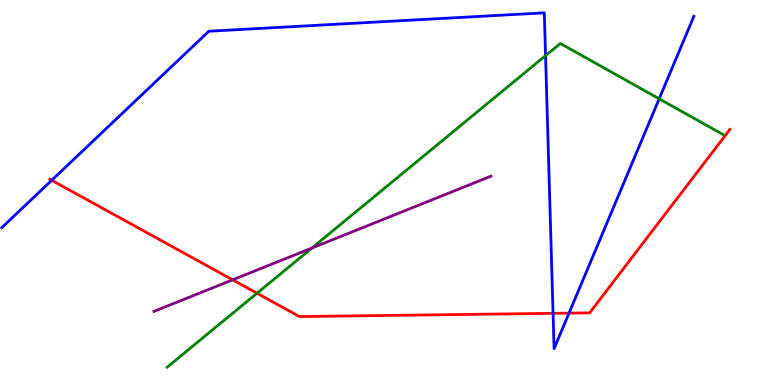[{'lines': ['blue', 'red'], 'intersections': [{'x': 0.667, 'y': 5.32}, {'x': 7.14, 'y': 1.86}, {'x': 7.34, 'y': 1.87}]}, {'lines': ['green', 'red'], 'intersections': [{'x': 3.32, 'y': 2.38}]}, {'lines': ['purple', 'red'], 'intersections': [{'x': 3.0, 'y': 2.73}]}, {'lines': ['blue', 'green'], 'intersections': [{'x': 7.04, 'y': 8.55}, {'x': 8.51, 'y': 7.43}]}, {'lines': ['blue', 'purple'], 'intersections': []}, {'lines': ['green', 'purple'], 'intersections': [{'x': 4.02, 'y': 3.56}]}]